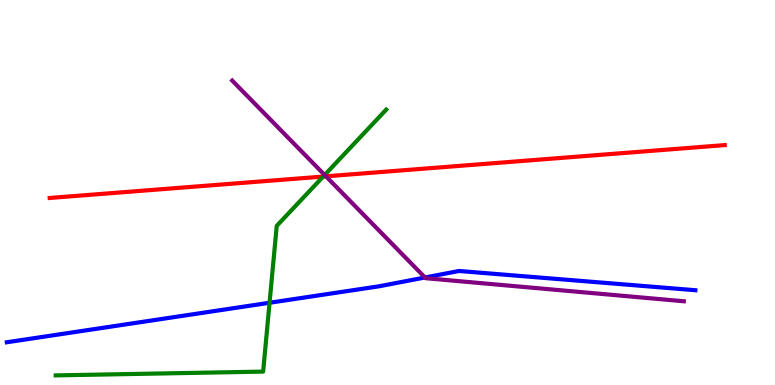[{'lines': ['blue', 'red'], 'intersections': []}, {'lines': ['green', 'red'], 'intersections': [{'x': 4.17, 'y': 5.41}]}, {'lines': ['purple', 'red'], 'intersections': [{'x': 4.21, 'y': 5.42}]}, {'lines': ['blue', 'green'], 'intersections': [{'x': 3.48, 'y': 2.14}]}, {'lines': ['blue', 'purple'], 'intersections': [{'x': 5.48, 'y': 2.79}]}, {'lines': ['green', 'purple'], 'intersections': [{'x': 4.19, 'y': 5.45}]}]